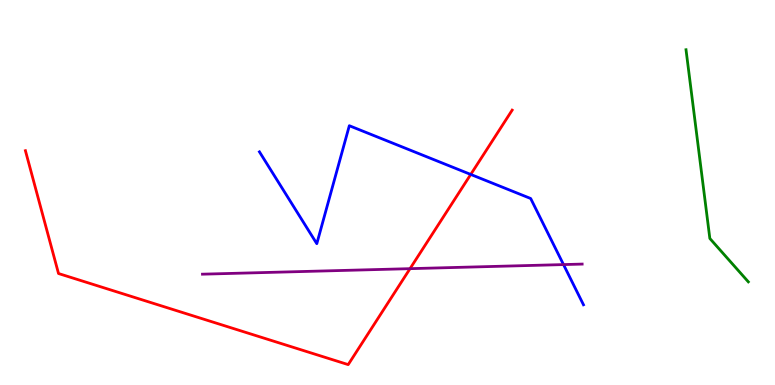[{'lines': ['blue', 'red'], 'intersections': [{'x': 6.07, 'y': 5.47}]}, {'lines': ['green', 'red'], 'intersections': []}, {'lines': ['purple', 'red'], 'intersections': [{'x': 5.29, 'y': 3.02}]}, {'lines': ['blue', 'green'], 'intersections': []}, {'lines': ['blue', 'purple'], 'intersections': [{'x': 7.27, 'y': 3.13}]}, {'lines': ['green', 'purple'], 'intersections': []}]